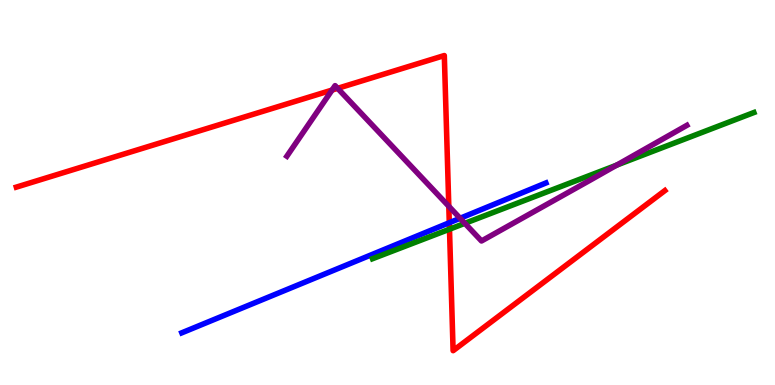[{'lines': ['blue', 'red'], 'intersections': [{'x': 5.8, 'y': 4.21}]}, {'lines': ['green', 'red'], 'intersections': [{'x': 5.8, 'y': 4.05}]}, {'lines': ['purple', 'red'], 'intersections': [{'x': 4.28, 'y': 7.66}, {'x': 4.36, 'y': 7.71}, {'x': 5.79, 'y': 4.64}]}, {'lines': ['blue', 'green'], 'intersections': []}, {'lines': ['blue', 'purple'], 'intersections': [{'x': 5.94, 'y': 4.33}]}, {'lines': ['green', 'purple'], 'intersections': [{'x': 6.0, 'y': 4.2}, {'x': 7.96, 'y': 5.71}]}]